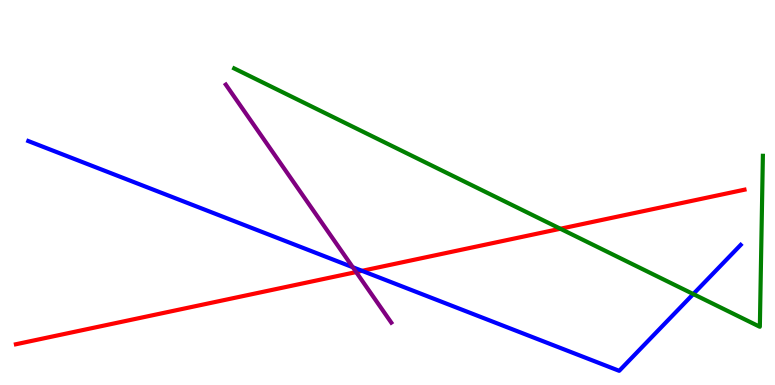[{'lines': ['blue', 'red'], 'intersections': [{'x': 4.67, 'y': 2.97}]}, {'lines': ['green', 'red'], 'intersections': [{'x': 7.23, 'y': 4.06}]}, {'lines': ['purple', 'red'], 'intersections': [{'x': 4.6, 'y': 2.93}]}, {'lines': ['blue', 'green'], 'intersections': [{'x': 8.95, 'y': 2.36}]}, {'lines': ['blue', 'purple'], 'intersections': [{'x': 4.55, 'y': 3.06}]}, {'lines': ['green', 'purple'], 'intersections': []}]